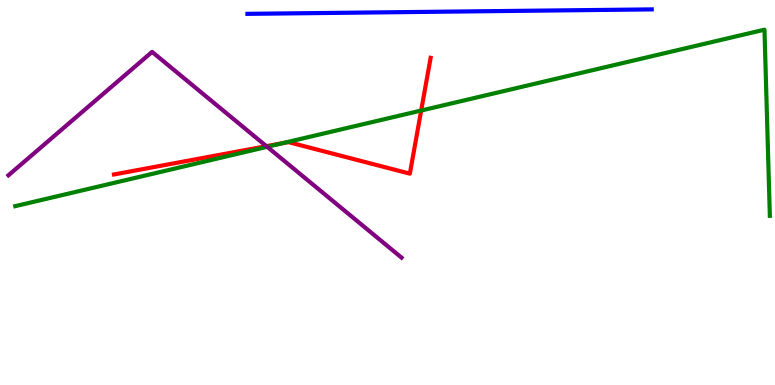[{'lines': ['blue', 'red'], 'intersections': []}, {'lines': ['green', 'red'], 'intersections': [{'x': 3.65, 'y': 6.28}, {'x': 5.43, 'y': 7.13}]}, {'lines': ['purple', 'red'], 'intersections': [{'x': 3.44, 'y': 6.2}]}, {'lines': ['blue', 'green'], 'intersections': []}, {'lines': ['blue', 'purple'], 'intersections': []}, {'lines': ['green', 'purple'], 'intersections': [{'x': 3.45, 'y': 6.19}]}]